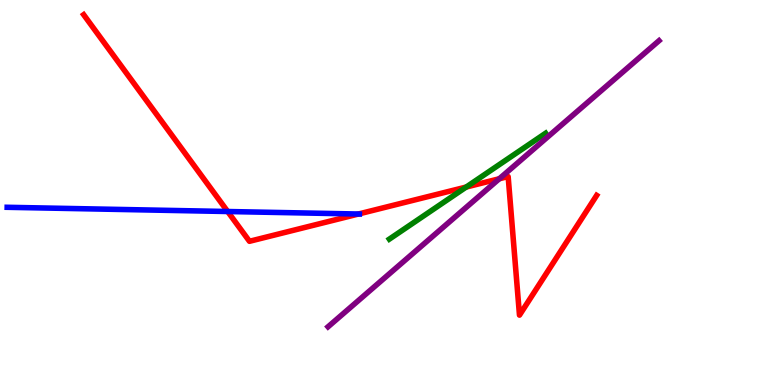[{'lines': ['blue', 'red'], 'intersections': [{'x': 2.94, 'y': 4.51}, {'x': 4.62, 'y': 4.44}]}, {'lines': ['green', 'red'], 'intersections': [{'x': 6.02, 'y': 5.14}]}, {'lines': ['purple', 'red'], 'intersections': [{'x': 6.44, 'y': 5.36}]}, {'lines': ['blue', 'green'], 'intersections': []}, {'lines': ['blue', 'purple'], 'intersections': []}, {'lines': ['green', 'purple'], 'intersections': []}]